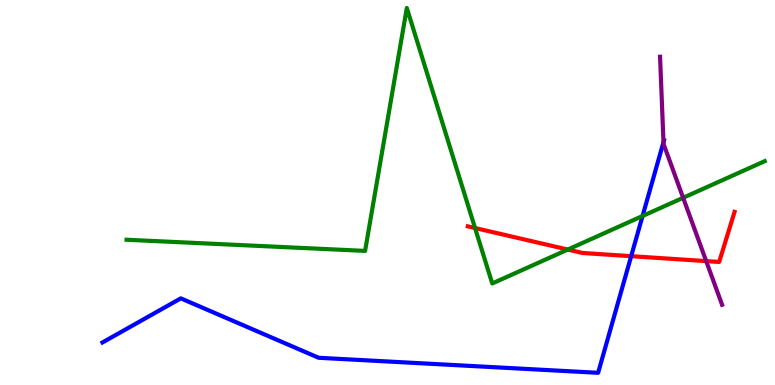[{'lines': ['blue', 'red'], 'intersections': [{'x': 8.14, 'y': 3.35}]}, {'lines': ['green', 'red'], 'intersections': [{'x': 6.13, 'y': 4.08}, {'x': 7.33, 'y': 3.52}]}, {'lines': ['purple', 'red'], 'intersections': [{'x': 9.11, 'y': 3.22}]}, {'lines': ['blue', 'green'], 'intersections': [{'x': 8.29, 'y': 4.39}]}, {'lines': ['blue', 'purple'], 'intersections': [{'x': 8.56, 'y': 6.31}]}, {'lines': ['green', 'purple'], 'intersections': [{'x': 8.81, 'y': 4.86}]}]